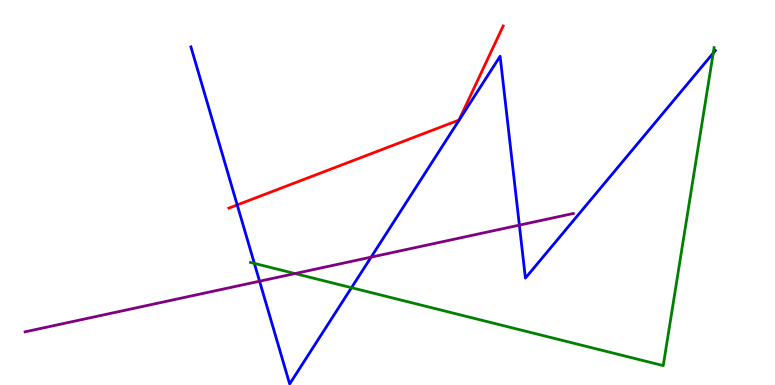[{'lines': ['blue', 'red'], 'intersections': [{'x': 3.06, 'y': 4.68}]}, {'lines': ['green', 'red'], 'intersections': []}, {'lines': ['purple', 'red'], 'intersections': []}, {'lines': ['blue', 'green'], 'intersections': [{'x': 3.28, 'y': 3.16}, {'x': 4.54, 'y': 2.53}, {'x': 9.2, 'y': 8.62}]}, {'lines': ['blue', 'purple'], 'intersections': [{'x': 3.35, 'y': 2.7}, {'x': 4.79, 'y': 3.32}, {'x': 6.7, 'y': 4.15}]}, {'lines': ['green', 'purple'], 'intersections': [{'x': 3.81, 'y': 2.89}]}]